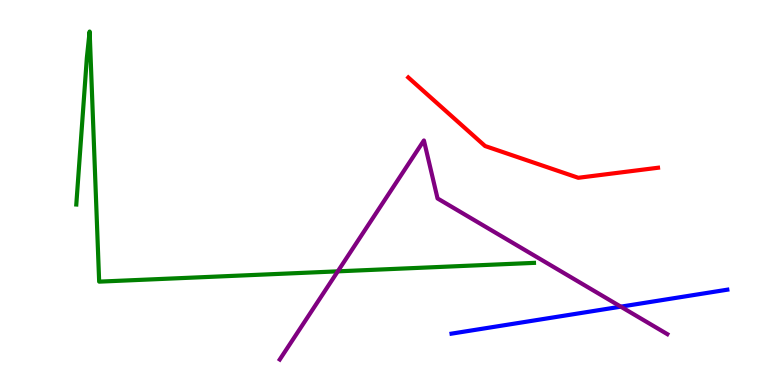[{'lines': ['blue', 'red'], 'intersections': []}, {'lines': ['green', 'red'], 'intersections': []}, {'lines': ['purple', 'red'], 'intersections': []}, {'lines': ['blue', 'green'], 'intersections': []}, {'lines': ['blue', 'purple'], 'intersections': [{'x': 8.01, 'y': 2.03}]}, {'lines': ['green', 'purple'], 'intersections': [{'x': 4.36, 'y': 2.95}]}]